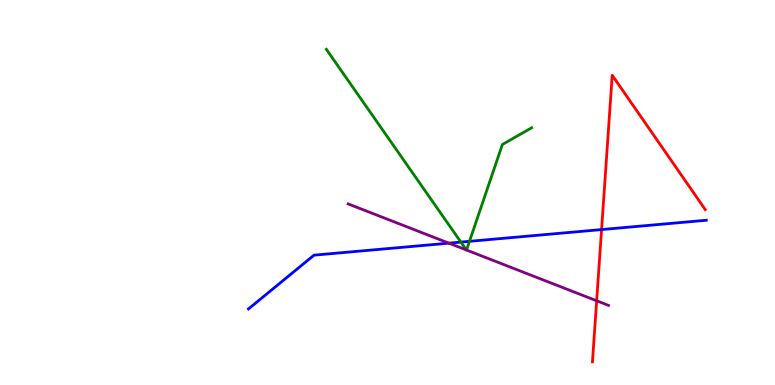[{'lines': ['blue', 'red'], 'intersections': [{'x': 7.76, 'y': 4.04}]}, {'lines': ['green', 'red'], 'intersections': []}, {'lines': ['purple', 'red'], 'intersections': [{'x': 7.7, 'y': 2.19}]}, {'lines': ['blue', 'green'], 'intersections': [{'x': 5.95, 'y': 3.71}, {'x': 6.06, 'y': 3.73}]}, {'lines': ['blue', 'purple'], 'intersections': [{'x': 5.79, 'y': 3.68}]}, {'lines': ['green', 'purple'], 'intersections': [{'x': 6.02, 'y': 3.51}, {'x': 6.02, 'y': 3.51}]}]